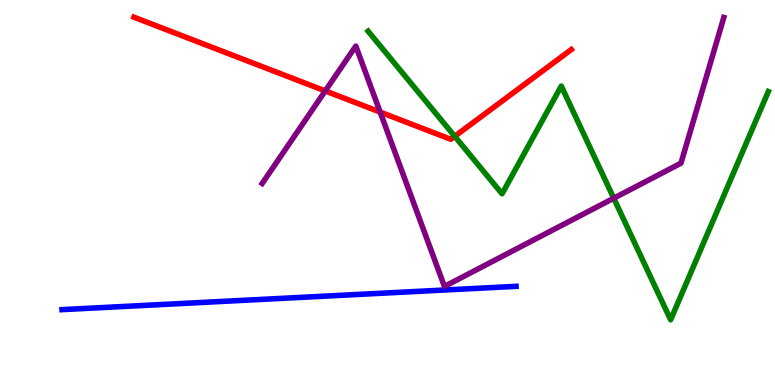[{'lines': ['blue', 'red'], 'intersections': []}, {'lines': ['green', 'red'], 'intersections': [{'x': 5.87, 'y': 6.46}]}, {'lines': ['purple', 'red'], 'intersections': [{'x': 4.2, 'y': 7.64}, {'x': 4.91, 'y': 7.09}]}, {'lines': ['blue', 'green'], 'intersections': []}, {'lines': ['blue', 'purple'], 'intersections': []}, {'lines': ['green', 'purple'], 'intersections': [{'x': 7.92, 'y': 4.85}]}]